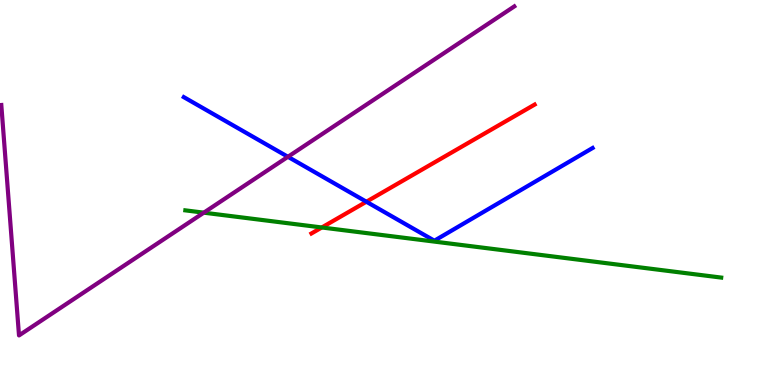[{'lines': ['blue', 'red'], 'intersections': [{'x': 4.73, 'y': 4.76}]}, {'lines': ['green', 'red'], 'intersections': [{'x': 4.15, 'y': 4.09}]}, {'lines': ['purple', 'red'], 'intersections': []}, {'lines': ['blue', 'green'], 'intersections': []}, {'lines': ['blue', 'purple'], 'intersections': [{'x': 3.72, 'y': 5.93}]}, {'lines': ['green', 'purple'], 'intersections': [{'x': 2.63, 'y': 4.48}]}]